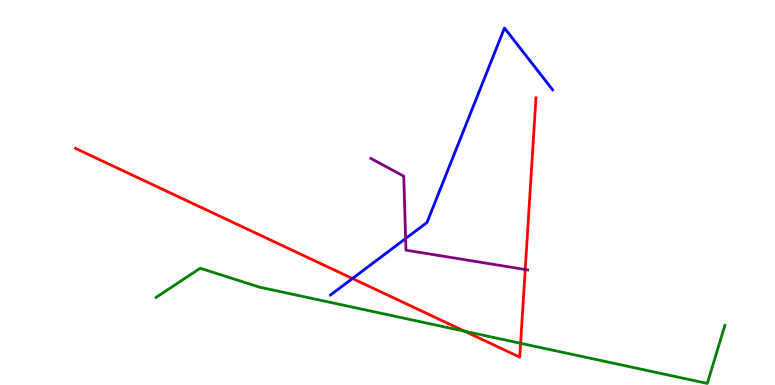[{'lines': ['blue', 'red'], 'intersections': [{'x': 4.55, 'y': 2.77}]}, {'lines': ['green', 'red'], 'intersections': [{'x': 6.0, 'y': 1.4}, {'x': 6.72, 'y': 1.08}]}, {'lines': ['purple', 'red'], 'intersections': [{'x': 6.78, 'y': 3.0}]}, {'lines': ['blue', 'green'], 'intersections': []}, {'lines': ['blue', 'purple'], 'intersections': [{'x': 5.23, 'y': 3.8}]}, {'lines': ['green', 'purple'], 'intersections': []}]